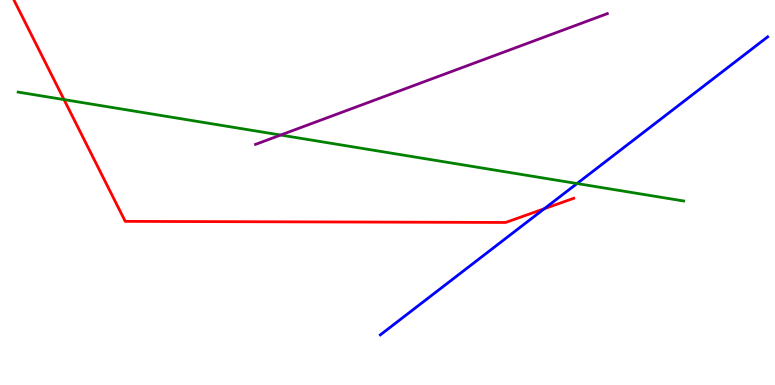[{'lines': ['blue', 'red'], 'intersections': [{'x': 7.02, 'y': 4.58}]}, {'lines': ['green', 'red'], 'intersections': [{'x': 0.826, 'y': 7.41}]}, {'lines': ['purple', 'red'], 'intersections': []}, {'lines': ['blue', 'green'], 'intersections': [{'x': 7.45, 'y': 5.23}]}, {'lines': ['blue', 'purple'], 'intersections': []}, {'lines': ['green', 'purple'], 'intersections': [{'x': 3.62, 'y': 6.49}]}]